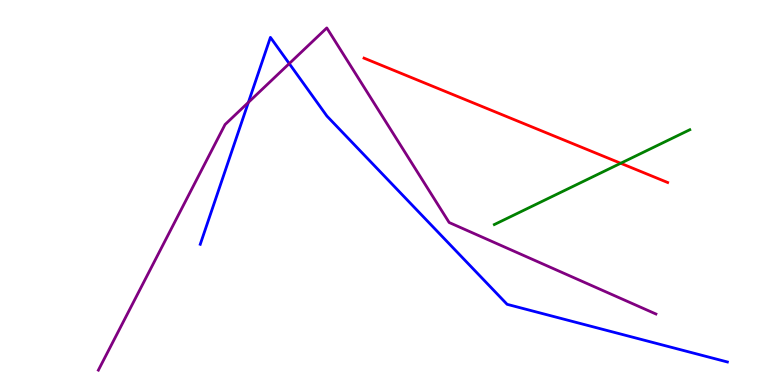[{'lines': ['blue', 'red'], 'intersections': []}, {'lines': ['green', 'red'], 'intersections': [{'x': 8.01, 'y': 5.76}]}, {'lines': ['purple', 'red'], 'intersections': []}, {'lines': ['blue', 'green'], 'intersections': []}, {'lines': ['blue', 'purple'], 'intersections': [{'x': 3.2, 'y': 7.34}, {'x': 3.73, 'y': 8.35}]}, {'lines': ['green', 'purple'], 'intersections': []}]